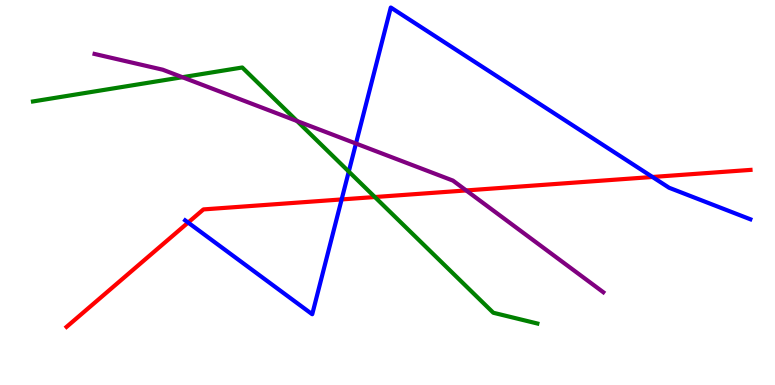[{'lines': ['blue', 'red'], 'intersections': [{'x': 2.43, 'y': 4.22}, {'x': 4.41, 'y': 4.82}, {'x': 8.42, 'y': 5.4}]}, {'lines': ['green', 'red'], 'intersections': [{'x': 4.84, 'y': 4.88}]}, {'lines': ['purple', 'red'], 'intersections': [{'x': 6.02, 'y': 5.05}]}, {'lines': ['blue', 'green'], 'intersections': [{'x': 4.5, 'y': 5.54}]}, {'lines': ['blue', 'purple'], 'intersections': [{'x': 4.59, 'y': 6.27}]}, {'lines': ['green', 'purple'], 'intersections': [{'x': 2.35, 'y': 7.99}, {'x': 3.83, 'y': 6.86}]}]